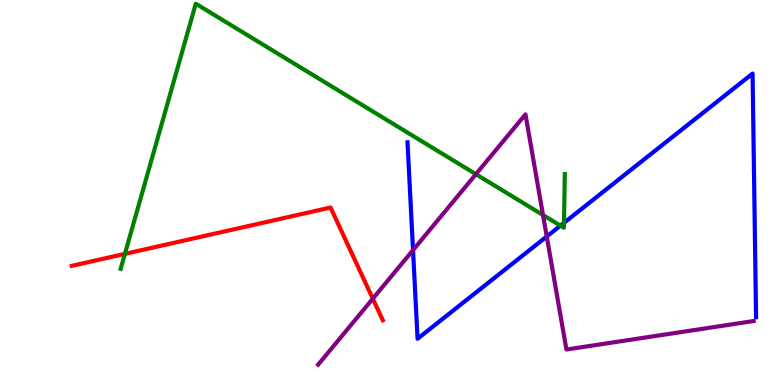[{'lines': ['blue', 'red'], 'intersections': []}, {'lines': ['green', 'red'], 'intersections': [{'x': 1.61, 'y': 3.41}]}, {'lines': ['purple', 'red'], 'intersections': [{'x': 4.81, 'y': 2.24}]}, {'lines': ['blue', 'green'], 'intersections': [{'x': 7.23, 'y': 4.14}, {'x': 7.28, 'y': 4.21}]}, {'lines': ['blue', 'purple'], 'intersections': [{'x': 5.33, 'y': 3.5}, {'x': 7.05, 'y': 3.86}]}, {'lines': ['green', 'purple'], 'intersections': [{'x': 6.14, 'y': 5.48}, {'x': 7.01, 'y': 4.41}]}]